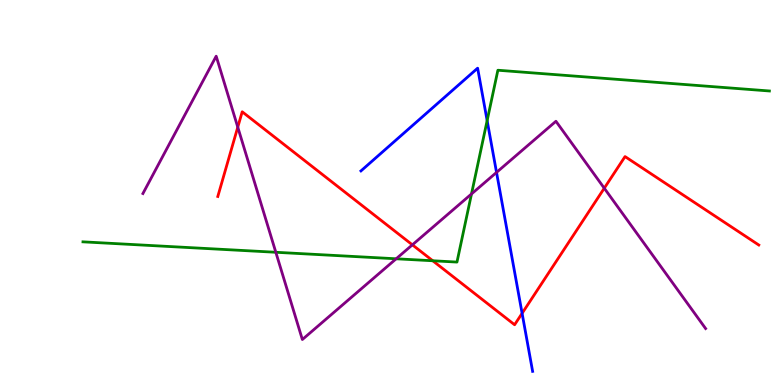[{'lines': ['blue', 'red'], 'intersections': [{'x': 6.74, 'y': 1.86}]}, {'lines': ['green', 'red'], 'intersections': [{'x': 5.58, 'y': 3.23}]}, {'lines': ['purple', 'red'], 'intersections': [{'x': 3.07, 'y': 6.7}, {'x': 5.32, 'y': 3.64}, {'x': 7.8, 'y': 5.11}]}, {'lines': ['blue', 'green'], 'intersections': [{'x': 6.29, 'y': 6.87}]}, {'lines': ['blue', 'purple'], 'intersections': [{'x': 6.41, 'y': 5.52}]}, {'lines': ['green', 'purple'], 'intersections': [{'x': 3.56, 'y': 3.45}, {'x': 5.11, 'y': 3.28}, {'x': 6.08, 'y': 4.96}]}]